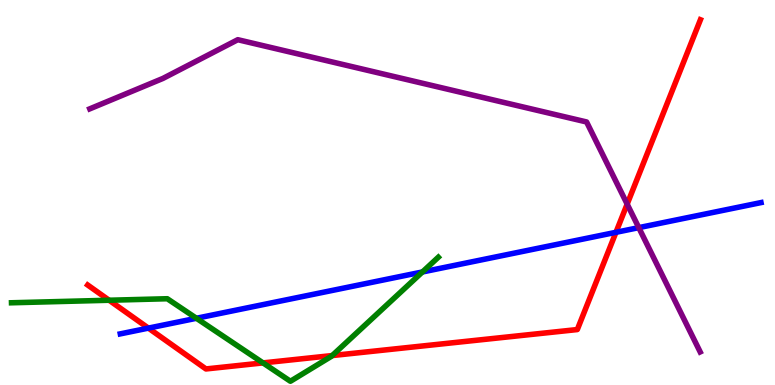[{'lines': ['blue', 'red'], 'intersections': [{'x': 1.91, 'y': 1.48}, {'x': 7.95, 'y': 3.97}]}, {'lines': ['green', 'red'], 'intersections': [{'x': 1.41, 'y': 2.2}, {'x': 3.39, 'y': 0.574}, {'x': 4.29, 'y': 0.765}]}, {'lines': ['purple', 'red'], 'intersections': [{'x': 8.09, 'y': 4.7}]}, {'lines': ['blue', 'green'], 'intersections': [{'x': 2.53, 'y': 1.73}, {'x': 5.45, 'y': 2.94}]}, {'lines': ['blue', 'purple'], 'intersections': [{'x': 8.24, 'y': 4.09}]}, {'lines': ['green', 'purple'], 'intersections': []}]